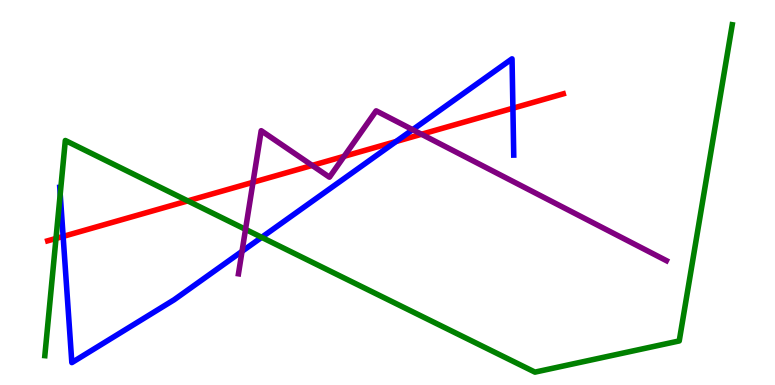[{'lines': ['blue', 'red'], 'intersections': [{'x': 0.815, 'y': 3.86}, {'x': 5.11, 'y': 6.32}, {'x': 6.62, 'y': 7.19}]}, {'lines': ['green', 'red'], 'intersections': [{'x': 0.723, 'y': 3.81}, {'x': 2.42, 'y': 4.78}]}, {'lines': ['purple', 'red'], 'intersections': [{'x': 3.26, 'y': 5.27}, {'x': 4.03, 'y': 5.7}, {'x': 4.44, 'y': 5.94}, {'x': 5.44, 'y': 6.51}]}, {'lines': ['blue', 'green'], 'intersections': [{'x': 0.777, 'y': 4.96}, {'x': 3.38, 'y': 3.84}]}, {'lines': ['blue', 'purple'], 'intersections': [{'x': 3.12, 'y': 3.47}, {'x': 5.32, 'y': 6.63}]}, {'lines': ['green', 'purple'], 'intersections': [{'x': 3.17, 'y': 4.04}]}]